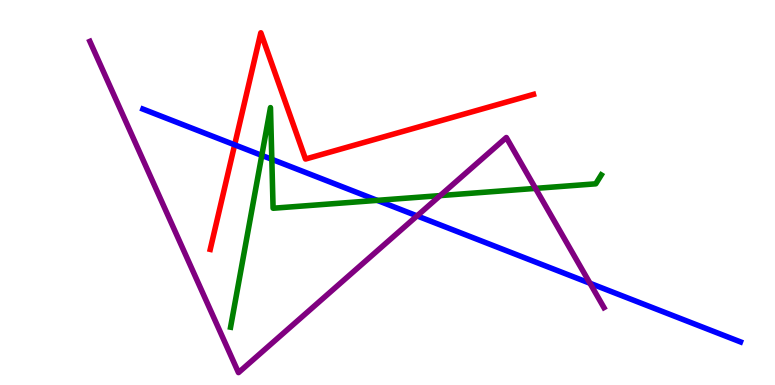[{'lines': ['blue', 'red'], 'intersections': [{'x': 3.03, 'y': 6.24}]}, {'lines': ['green', 'red'], 'intersections': []}, {'lines': ['purple', 'red'], 'intersections': []}, {'lines': ['blue', 'green'], 'intersections': [{'x': 3.38, 'y': 5.96}, {'x': 3.51, 'y': 5.86}, {'x': 4.87, 'y': 4.8}]}, {'lines': ['blue', 'purple'], 'intersections': [{'x': 5.38, 'y': 4.39}, {'x': 7.61, 'y': 2.64}]}, {'lines': ['green', 'purple'], 'intersections': [{'x': 5.68, 'y': 4.92}, {'x': 6.91, 'y': 5.11}]}]